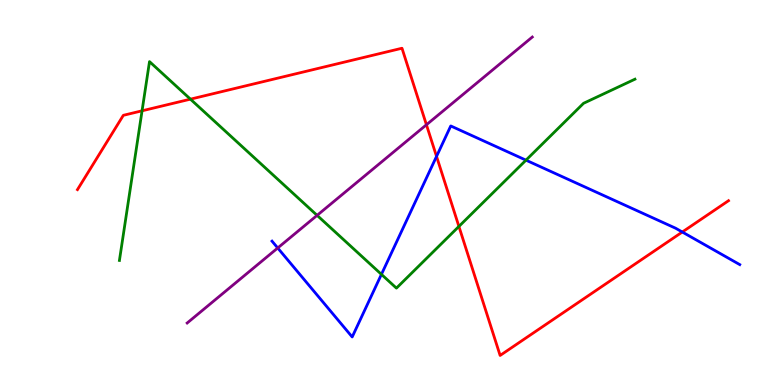[{'lines': ['blue', 'red'], 'intersections': [{'x': 5.63, 'y': 5.94}, {'x': 8.8, 'y': 3.97}]}, {'lines': ['green', 'red'], 'intersections': [{'x': 1.83, 'y': 7.12}, {'x': 2.46, 'y': 7.42}, {'x': 5.92, 'y': 4.12}]}, {'lines': ['purple', 'red'], 'intersections': [{'x': 5.5, 'y': 6.76}]}, {'lines': ['blue', 'green'], 'intersections': [{'x': 4.92, 'y': 2.87}, {'x': 6.79, 'y': 5.84}]}, {'lines': ['blue', 'purple'], 'intersections': [{'x': 3.58, 'y': 3.56}]}, {'lines': ['green', 'purple'], 'intersections': [{'x': 4.09, 'y': 4.41}]}]